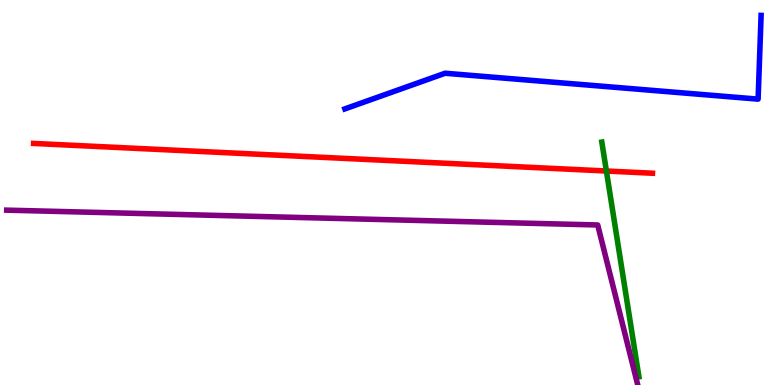[{'lines': ['blue', 'red'], 'intersections': []}, {'lines': ['green', 'red'], 'intersections': [{'x': 7.82, 'y': 5.56}]}, {'lines': ['purple', 'red'], 'intersections': []}, {'lines': ['blue', 'green'], 'intersections': []}, {'lines': ['blue', 'purple'], 'intersections': []}, {'lines': ['green', 'purple'], 'intersections': []}]